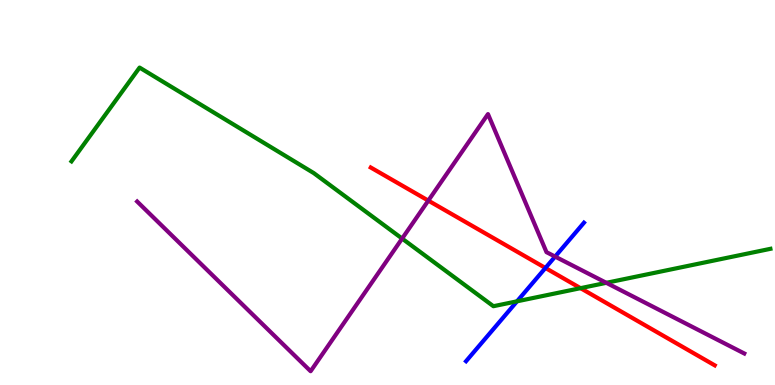[{'lines': ['blue', 'red'], 'intersections': [{'x': 7.04, 'y': 3.04}]}, {'lines': ['green', 'red'], 'intersections': [{'x': 7.49, 'y': 2.52}]}, {'lines': ['purple', 'red'], 'intersections': [{'x': 5.53, 'y': 4.79}]}, {'lines': ['blue', 'green'], 'intersections': [{'x': 6.67, 'y': 2.17}]}, {'lines': ['blue', 'purple'], 'intersections': [{'x': 7.16, 'y': 3.34}]}, {'lines': ['green', 'purple'], 'intersections': [{'x': 5.19, 'y': 3.8}, {'x': 7.82, 'y': 2.65}]}]